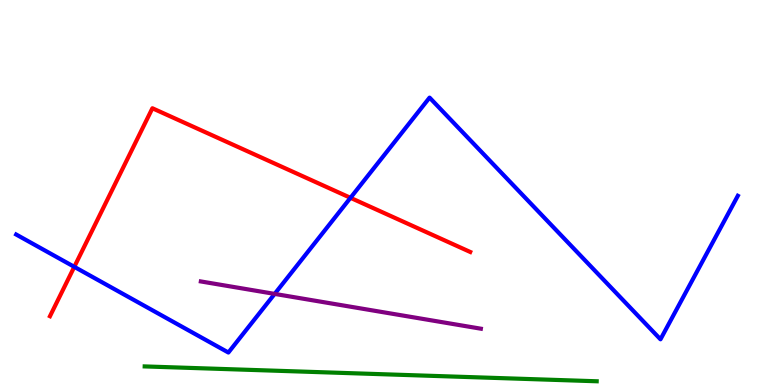[{'lines': ['blue', 'red'], 'intersections': [{'x': 0.959, 'y': 3.07}, {'x': 4.52, 'y': 4.86}]}, {'lines': ['green', 'red'], 'intersections': []}, {'lines': ['purple', 'red'], 'intersections': []}, {'lines': ['blue', 'green'], 'intersections': []}, {'lines': ['blue', 'purple'], 'intersections': [{'x': 3.54, 'y': 2.37}]}, {'lines': ['green', 'purple'], 'intersections': []}]